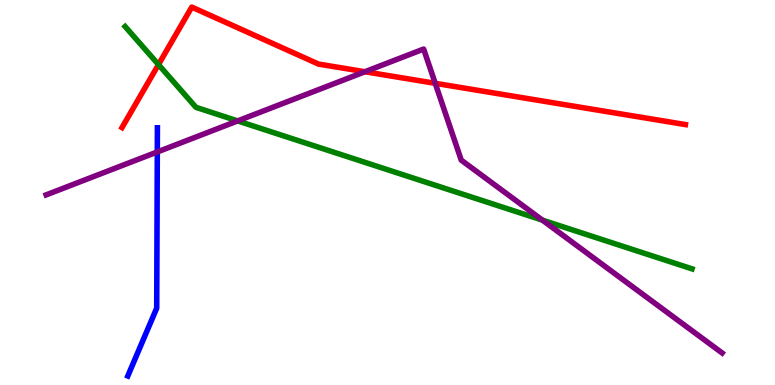[{'lines': ['blue', 'red'], 'intersections': []}, {'lines': ['green', 'red'], 'intersections': [{'x': 2.04, 'y': 8.32}]}, {'lines': ['purple', 'red'], 'intersections': [{'x': 4.71, 'y': 8.14}, {'x': 5.62, 'y': 7.84}]}, {'lines': ['blue', 'green'], 'intersections': []}, {'lines': ['blue', 'purple'], 'intersections': [{'x': 2.03, 'y': 6.05}]}, {'lines': ['green', 'purple'], 'intersections': [{'x': 3.07, 'y': 6.86}, {'x': 7.0, 'y': 4.28}]}]